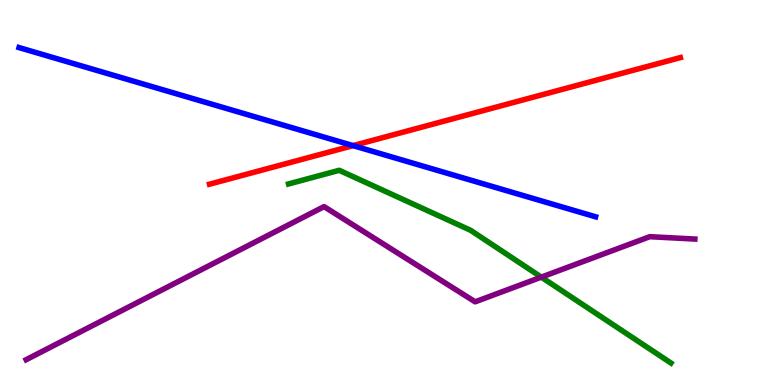[{'lines': ['blue', 'red'], 'intersections': [{'x': 4.56, 'y': 6.22}]}, {'lines': ['green', 'red'], 'intersections': []}, {'lines': ['purple', 'red'], 'intersections': []}, {'lines': ['blue', 'green'], 'intersections': []}, {'lines': ['blue', 'purple'], 'intersections': []}, {'lines': ['green', 'purple'], 'intersections': [{'x': 6.98, 'y': 2.8}]}]